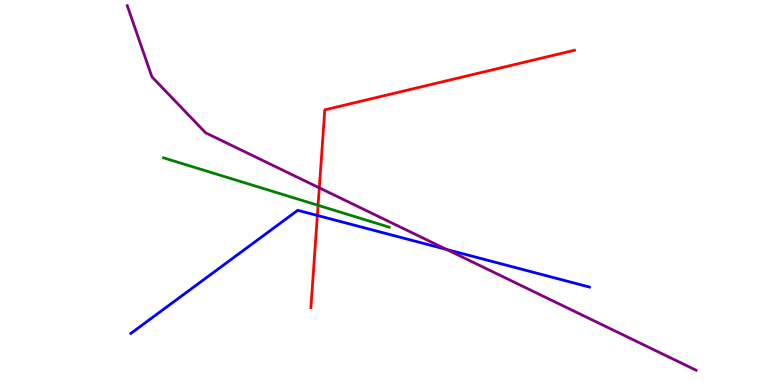[{'lines': ['blue', 'red'], 'intersections': [{'x': 4.1, 'y': 4.4}]}, {'lines': ['green', 'red'], 'intersections': [{'x': 4.1, 'y': 4.67}]}, {'lines': ['purple', 'red'], 'intersections': [{'x': 4.12, 'y': 5.12}]}, {'lines': ['blue', 'green'], 'intersections': []}, {'lines': ['blue', 'purple'], 'intersections': [{'x': 5.76, 'y': 3.52}]}, {'lines': ['green', 'purple'], 'intersections': []}]